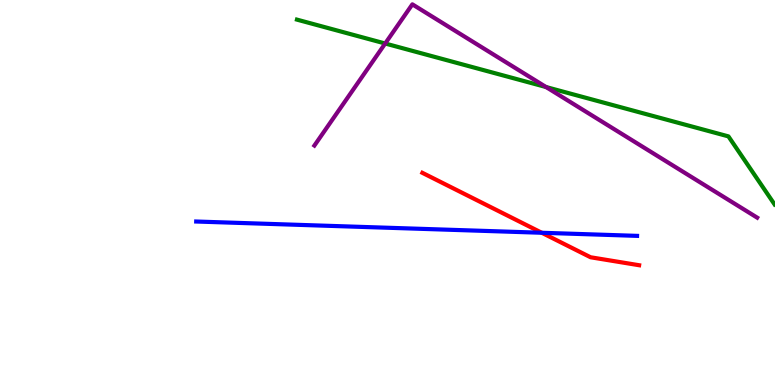[{'lines': ['blue', 'red'], 'intersections': [{'x': 6.99, 'y': 3.95}]}, {'lines': ['green', 'red'], 'intersections': []}, {'lines': ['purple', 'red'], 'intersections': []}, {'lines': ['blue', 'green'], 'intersections': []}, {'lines': ['blue', 'purple'], 'intersections': []}, {'lines': ['green', 'purple'], 'intersections': [{'x': 4.97, 'y': 8.87}, {'x': 7.05, 'y': 7.74}]}]